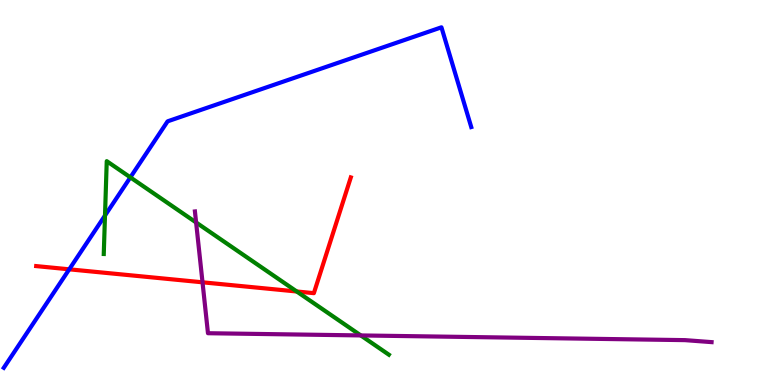[{'lines': ['blue', 'red'], 'intersections': [{'x': 0.893, 'y': 3.0}]}, {'lines': ['green', 'red'], 'intersections': [{'x': 3.83, 'y': 2.43}]}, {'lines': ['purple', 'red'], 'intersections': [{'x': 2.61, 'y': 2.67}]}, {'lines': ['blue', 'green'], 'intersections': [{'x': 1.35, 'y': 4.4}, {'x': 1.68, 'y': 5.39}]}, {'lines': ['blue', 'purple'], 'intersections': []}, {'lines': ['green', 'purple'], 'intersections': [{'x': 2.53, 'y': 4.22}, {'x': 4.66, 'y': 1.29}]}]